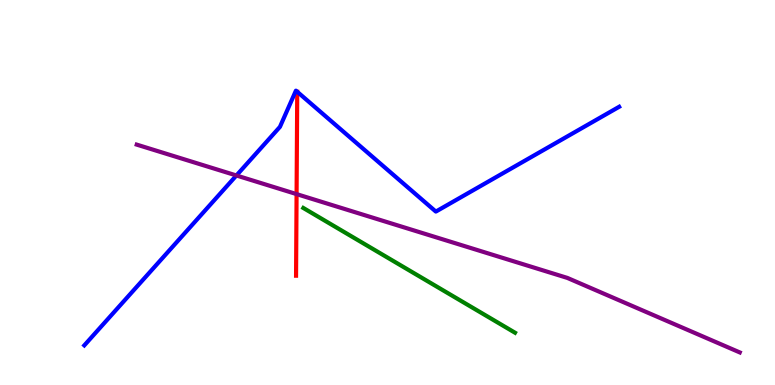[{'lines': ['blue', 'red'], 'intersections': []}, {'lines': ['green', 'red'], 'intersections': []}, {'lines': ['purple', 'red'], 'intersections': [{'x': 3.83, 'y': 4.96}]}, {'lines': ['blue', 'green'], 'intersections': []}, {'lines': ['blue', 'purple'], 'intersections': [{'x': 3.05, 'y': 5.44}]}, {'lines': ['green', 'purple'], 'intersections': []}]